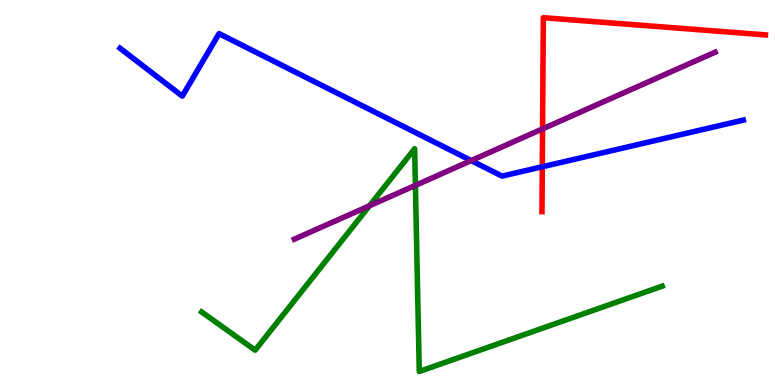[{'lines': ['blue', 'red'], 'intersections': [{'x': 7.0, 'y': 5.67}]}, {'lines': ['green', 'red'], 'intersections': []}, {'lines': ['purple', 'red'], 'intersections': [{'x': 7.0, 'y': 6.65}]}, {'lines': ['blue', 'green'], 'intersections': []}, {'lines': ['blue', 'purple'], 'intersections': [{'x': 6.08, 'y': 5.83}]}, {'lines': ['green', 'purple'], 'intersections': [{'x': 4.77, 'y': 4.65}, {'x': 5.36, 'y': 5.18}]}]